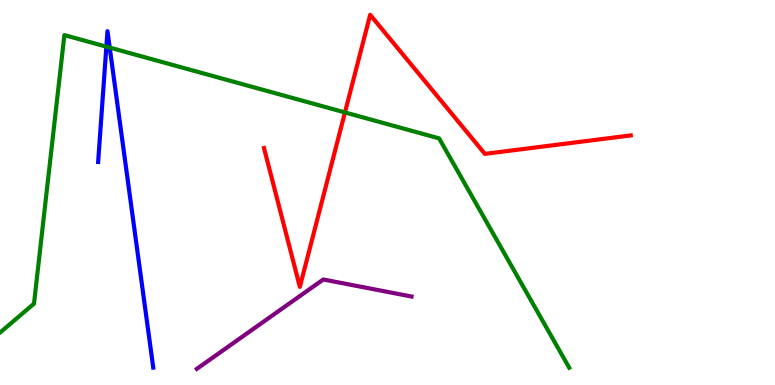[{'lines': ['blue', 'red'], 'intersections': []}, {'lines': ['green', 'red'], 'intersections': [{'x': 4.45, 'y': 7.08}]}, {'lines': ['purple', 'red'], 'intersections': []}, {'lines': ['blue', 'green'], 'intersections': [{'x': 1.37, 'y': 8.79}, {'x': 1.42, 'y': 8.76}]}, {'lines': ['blue', 'purple'], 'intersections': []}, {'lines': ['green', 'purple'], 'intersections': []}]